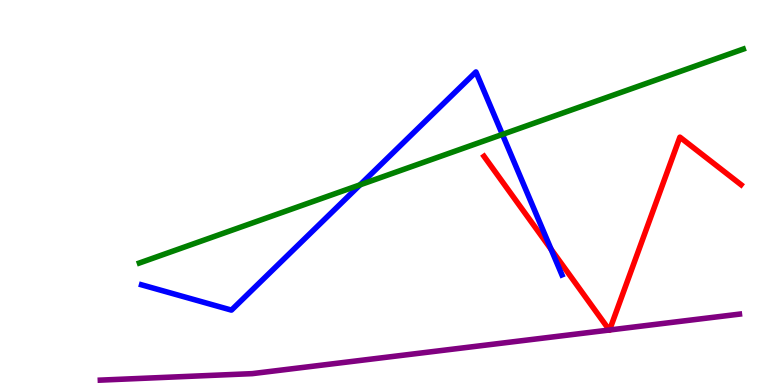[{'lines': ['blue', 'red'], 'intersections': [{'x': 7.11, 'y': 3.52}]}, {'lines': ['green', 'red'], 'intersections': []}, {'lines': ['purple', 'red'], 'intersections': [{'x': 7.86, 'y': 1.43}, {'x': 7.87, 'y': 1.43}]}, {'lines': ['blue', 'green'], 'intersections': [{'x': 4.65, 'y': 5.2}, {'x': 6.48, 'y': 6.51}]}, {'lines': ['blue', 'purple'], 'intersections': []}, {'lines': ['green', 'purple'], 'intersections': []}]